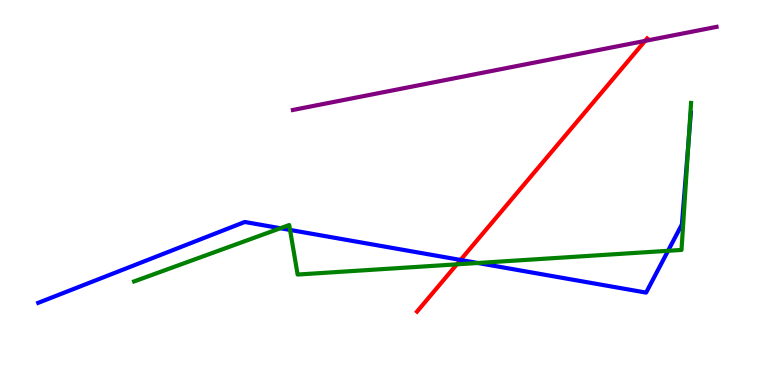[{'lines': ['blue', 'red'], 'intersections': [{'x': 5.94, 'y': 3.25}]}, {'lines': ['green', 'red'], 'intersections': [{'x': 5.89, 'y': 3.13}]}, {'lines': ['purple', 'red'], 'intersections': [{'x': 8.32, 'y': 8.94}]}, {'lines': ['blue', 'green'], 'intersections': [{'x': 3.62, 'y': 4.07}, {'x': 3.74, 'y': 4.03}, {'x': 6.17, 'y': 3.17}, {'x': 8.62, 'y': 3.49}, {'x': 8.88, 'y': 6.33}]}, {'lines': ['blue', 'purple'], 'intersections': []}, {'lines': ['green', 'purple'], 'intersections': []}]